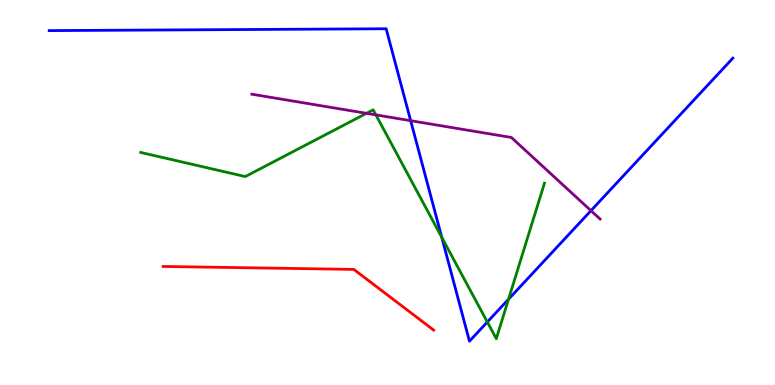[{'lines': ['blue', 'red'], 'intersections': []}, {'lines': ['green', 'red'], 'intersections': []}, {'lines': ['purple', 'red'], 'intersections': []}, {'lines': ['blue', 'green'], 'intersections': [{'x': 5.7, 'y': 3.84}, {'x': 6.29, 'y': 1.64}, {'x': 6.56, 'y': 2.23}]}, {'lines': ['blue', 'purple'], 'intersections': [{'x': 5.3, 'y': 6.87}, {'x': 7.63, 'y': 4.53}]}, {'lines': ['green', 'purple'], 'intersections': [{'x': 4.73, 'y': 7.06}, {'x': 4.85, 'y': 7.02}]}]